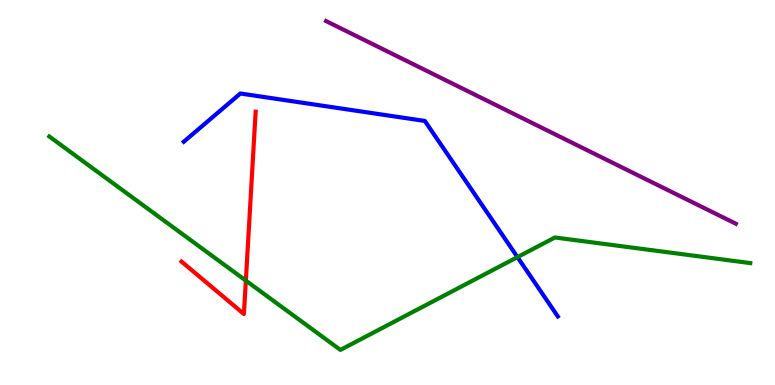[{'lines': ['blue', 'red'], 'intersections': []}, {'lines': ['green', 'red'], 'intersections': [{'x': 3.17, 'y': 2.71}]}, {'lines': ['purple', 'red'], 'intersections': []}, {'lines': ['blue', 'green'], 'intersections': [{'x': 6.68, 'y': 3.32}]}, {'lines': ['blue', 'purple'], 'intersections': []}, {'lines': ['green', 'purple'], 'intersections': []}]